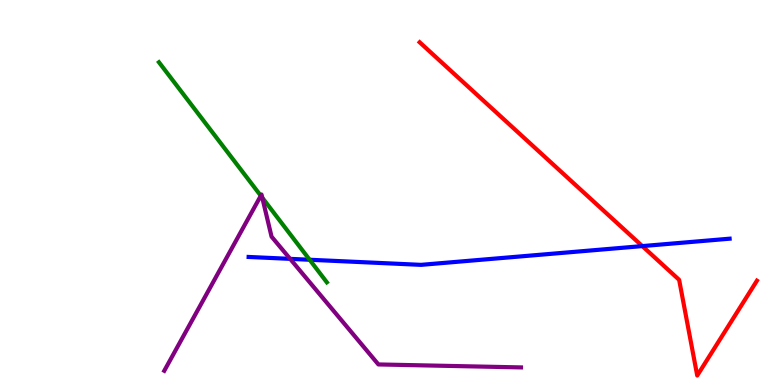[{'lines': ['blue', 'red'], 'intersections': [{'x': 8.29, 'y': 3.61}]}, {'lines': ['green', 'red'], 'intersections': []}, {'lines': ['purple', 'red'], 'intersections': []}, {'lines': ['blue', 'green'], 'intersections': [{'x': 4.0, 'y': 3.25}]}, {'lines': ['blue', 'purple'], 'intersections': [{'x': 3.74, 'y': 3.28}]}, {'lines': ['green', 'purple'], 'intersections': [{'x': 3.37, 'y': 4.92}, {'x': 3.38, 'y': 4.87}]}]